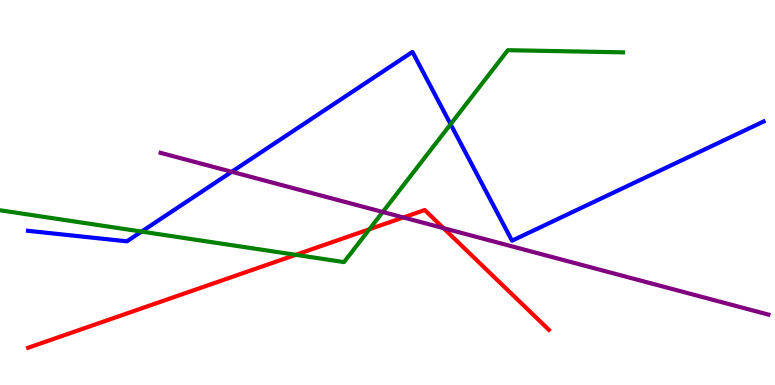[{'lines': ['blue', 'red'], 'intersections': []}, {'lines': ['green', 'red'], 'intersections': [{'x': 3.82, 'y': 3.38}, {'x': 4.77, 'y': 4.05}]}, {'lines': ['purple', 'red'], 'intersections': [{'x': 5.2, 'y': 4.35}, {'x': 5.72, 'y': 4.07}]}, {'lines': ['blue', 'green'], 'intersections': [{'x': 1.83, 'y': 3.98}, {'x': 5.81, 'y': 6.77}]}, {'lines': ['blue', 'purple'], 'intersections': [{'x': 2.99, 'y': 5.54}]}, {'lines': ['green', 'purple'], 'intersections': [{'x': 4.94, 'y': 4.49}]}]